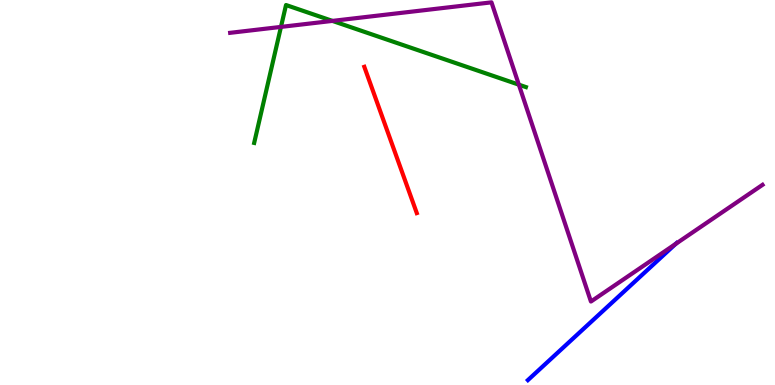[{'lines': ['blue', 'red'], 'intersections': []}, {'lines': ['green', 'red'], 'intersections': []}, {'lines': ['purple', 'red'], 'intersections': []}, {'lines': ['blue', 'green'], 'intersections': []}, {'lines': ['blue', 'purple'], 'intersections': [{'x': 8.72, 'y': 3.67}]}, {'lines': ['green', 'purple'], 'intersections': [{'x': 3.63, 'y': 9.3}, {'x': 4.29, 'y': 9.46}, {'x': 6.69, 'y': 7.8}]}]